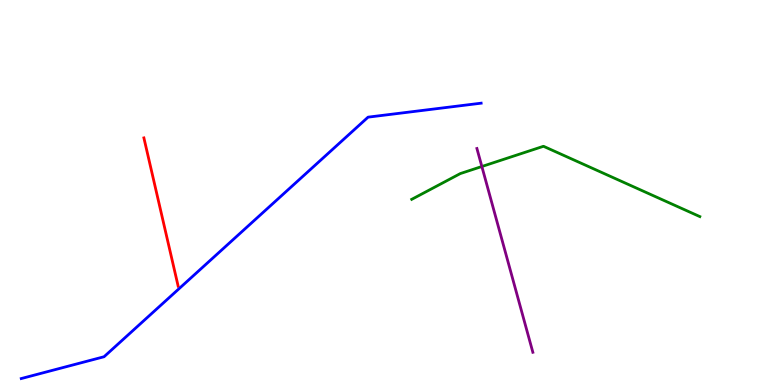[{'lines': ['blue', 'red'], 'intersections': []}, {'lines': ['green', 'red'], 'intersections': []}, {'lines': ['purple', 'red'], 'intersections': []}, {'lines': ['blue', 'green'], 'intersections': []}, {'lines': ['blue', 'purple'], 'intersections': []}, {'lines': ['green', 'purple'], 'intersections': [{'x': 6.22, 'y': 5.68}]}]